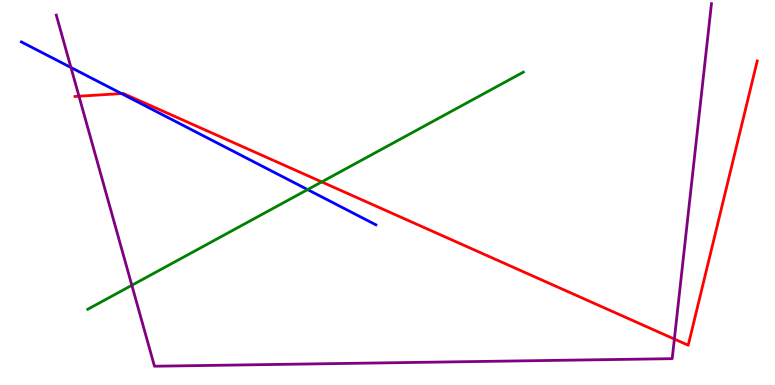[{'lines': ['blue', 'red'], 'intersections': [{'x': 1.57, 'y': 7.57}]}, {'lines': ['green', 'red'], 'intersections': [{'x': 4.15, 'y': 5.28}]}, {'lines': ['purple', 'red'], 'intersections': [{'x': 1.02, 'y': 7.5}, {'x': 8.7, 'y': 1.19}]}, {'lines': ['blue', 'green'], 'intersections': [{'x': 3.97, 'y': 5.08}]}, {'lines': ['blue', 'purple'], 'intersections': [{'x': 0.915, 'y': 8.25}]}, {'lines': ['green', 'purple'], 'intersections': [{'x': 1.7, 'y': 2.59}]}]